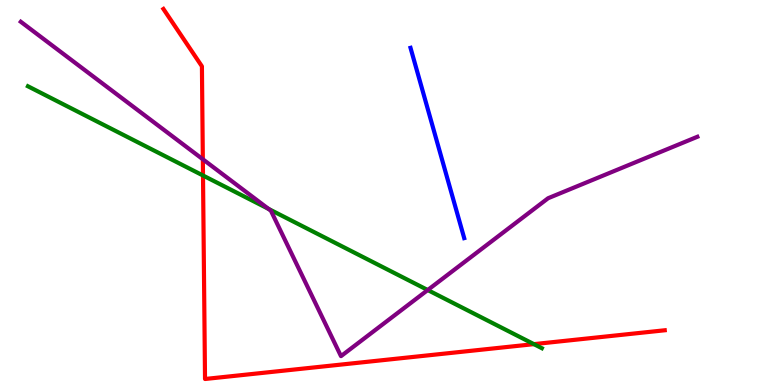[{'lines': ['blue', 'red'], 'intersections': []}, {'lines': ['green', 'red'], 'intersections': [{'x': 2.62, 'y': 5.44}, {'x': 6.89, 'y': 1.06}]}, {'lines': ['purple', 'red'], 'intersections': [{'x': 2.62, 'y': 5.86}]}, {'lines': ['blue', 'green'], 'intersections': []}, {'lines': ['blue', 'purple'], 'intersections': []}, {'lines': ['green', 'purple'], 'intersections': [{'x': 3.46, 'y': 4.57}, {'x': 5.52, 'y': 2.47}]}]